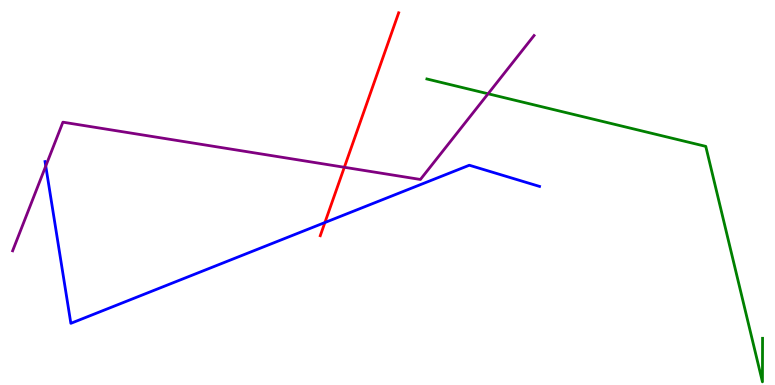[{'lines': ['blue', 'red'], 'intersections': [{'x': 4.19, 'y': 4.22}]}, {'lines': ['green', 'red'], 'intersections': []}, {'lines': ['purple', 'red'], 'intersections': [{'x': 4.44, 'y': 5.66}]}, {'lines': ['blue', 'green'], 'intersections': []}, {'lines': ['blue', 'purple'], 'intersections': [{'x': 0.59, 'y': 5.69}]}, {'lines': ['green', 'purple'], 'intersections': [{'x': 6.3, 'y': 7.56}]}]